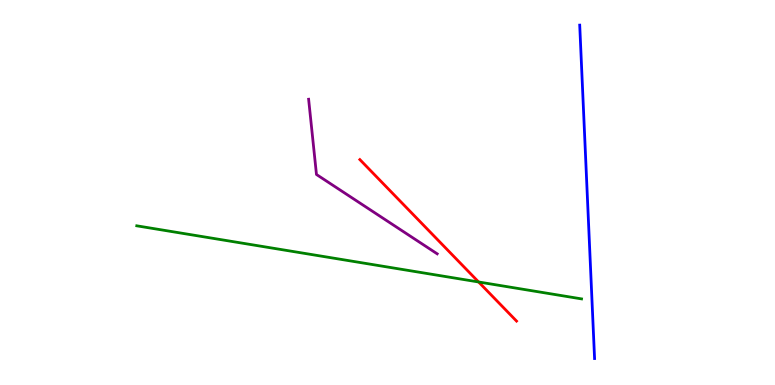[{'lines': ['blue', 'red'], 'intersections': []}, {'lines': ['green', 'red'], 'intersections': [{'x': 6.18, 'y': 2.68}]}, {'lines': ['purple', 'red'], 'intersections': []}, {'lines': ['blue', 'green'], 'intersections': []}, {'lines': ['blue', 'purple'], 'intersections': []}, {'lines': ['green', 'purple'], 'intersections': []}]